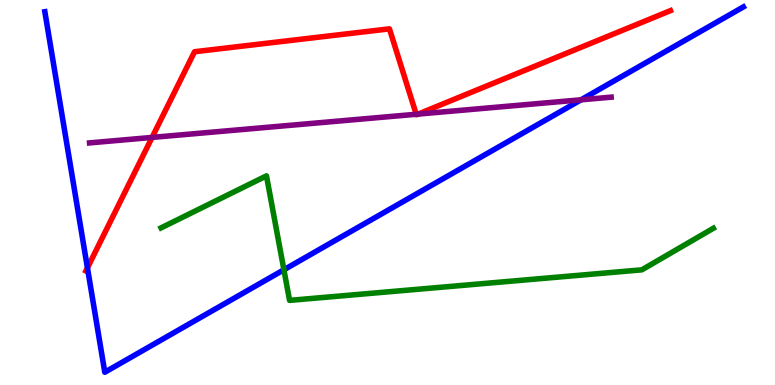[{'lines': ['blue', 'red'], 'intersections': [{'x': 1.13, 'y': 3.04}]}, {'lines': ['green', 'red'], 'intersections': []}, {'lines': ['purple', 'red'], 'intersections': [{'x': 1.96, 'y': 6.43}, {'x': 5.37, 'y': 7.03}, {'x': 5.4, 'y': 7.04}]}, {'lines': ['blue', 'green'], 'intersections': [{'x': 3.66, 'y': 2.99}]}, {'lines': ['blue', 'purple'], 'intersections': [{'x': 7.5, 'y': 7.41}]}, {'lines': ['green', 'purple'], 'intersections': []}]